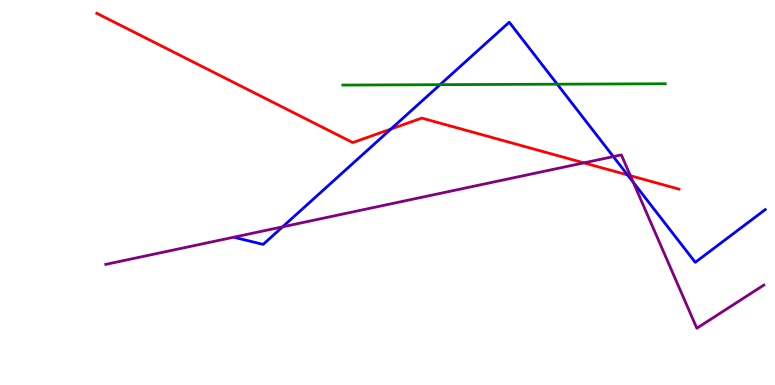[{'lines': ['blue', 'red'], 'intersections': [{'x': 5.04, 'y': 6.65}, {'x': 8.1, 'y': 5.46}]}, {'lines': ['green', 'red'], 'intersections': []}, {'lines': ['purple', 'red'], 'intersections': [{'x': 7.53, 'y': 5.77}, {'x': 8.13, 'y': 5.44}]}, {'lines': ['blue', 'green'], 'intersections': [{'x': 5.68, 'y': 7.8}, {'x': 7.19, 'y': 7.81}]}, {'lines': ['blue', 'purple'], 'intersections': [{'x': 3.65, 'y': 4.11}, {'x': 7.91, 'y': 5.93}, {'x': 8.17, 'y': 5.26}]}, {'lines': ['green', 'purple'], 'intersections': []}]